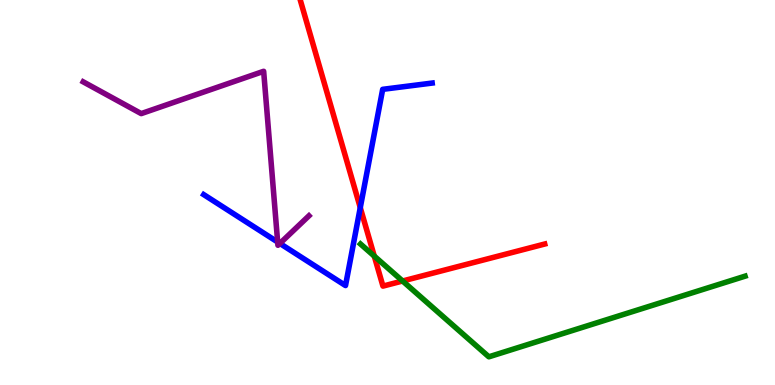[{'lines': ['blue', 'red'], 'intersections': [{'x': 4.65, 'y': 4.61}]}, {'lines': ['green', 'red'], 'intersections': [{'x': 4.83, 'y': 3.35}, {'x': 5.19, 'y': 2.7}]}, {'lines': ['purple', 'red'], 'intersections': []}, {'lines': ['blue', 'green'], 'intersections': []}, {'lines': ['blue', 'purple'], 'intersections': [{'x': 3.58, 'y': 3.71}, {'x': 3.61, 'y': 3.68}]}, {'lines': ['green', 'purple'], 'intersections': []}]